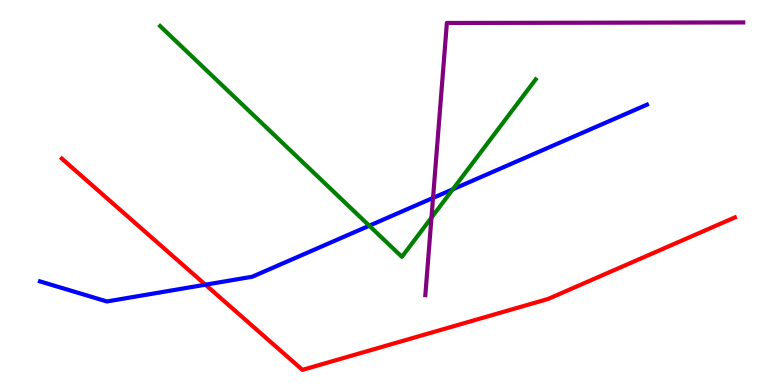[{'lines': ['blue', 'red'], 'intersections': [{'x': 2.65, 'y': 2.61}]}, {'lines': ['green', 'red'], 'intersections': []}, {'lines': ['purple', 'red'], 'intersections': []}, {'lines': ['blue', 'green'], 'intersections': [{'x': 4.76, 'y': 4.14}, {'x': 5.84, 'y': 5.08}]}, {'lines': ['blue', 'purple'], 'intersections': [{'x': 5.59, 'y': 4.86}]}, {'lines': ['green', 'purple'], 'intersections': [{'x': 5.57, 'y': 4.35}]}]